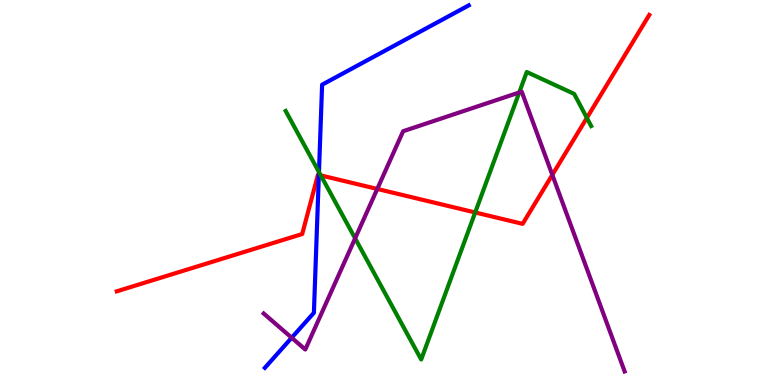[{'lines': ['blue', 'red'], 'intersections': [{'x': 4.11, 'y': 5.46}]}, {'lines': ['green', 'red'], 'intersections': [{'x': 4.14, 'y': 5.44}, {'x': 6.13, 'y': 4.48}, {'x': 7.57, 'y': 6.94}]}, {'lines': ['purple', 'red'], 'intersections': [{'x': 4.87, 'y': 5.09}, {'x': 7.13, 'y': 5.46}]}, {'lines': ['blue', 'green'], 'intersections': [{'x': 4.12, 'y': 5.53}]}, {'lines': ['blue', 'purple'], 'intersections': [{'x': 3.76, 'y': 1.23}]}, {'lines': ['green', 'purple'], 'intersections': [{'x': 4.58, 'y': 3.81}, {'x': 6.7, 'y': 7.6}]}]